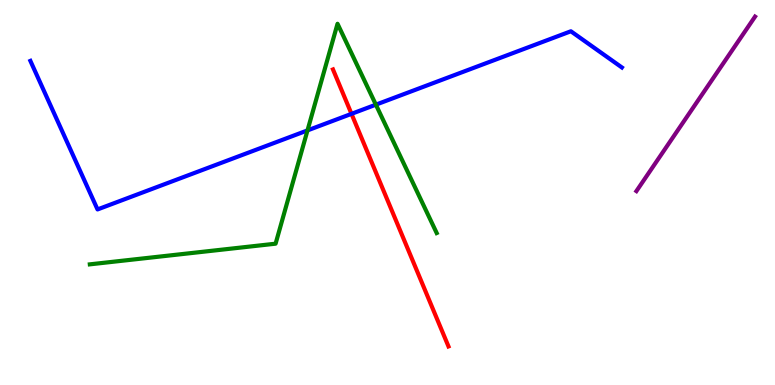[{'lines': ['blue', 'red'], 'intersections': [{'x': 4.54, 'y': 7.04}]}, {'lines': ['green', 'red'], 'intersections': []}, {'lines': ['purple', 'red'], 'intersections': []}, {'lines': ['blue', 'green'], 'intersections': [{'x': 3.97, 'y': 6.61}, {'x': 4.85, 'y': 7.28}]}, {'lines': ['blue', 'purple'], 'intersections': []}, {'lines': ['green', 'purple'], 'intersections': []}]